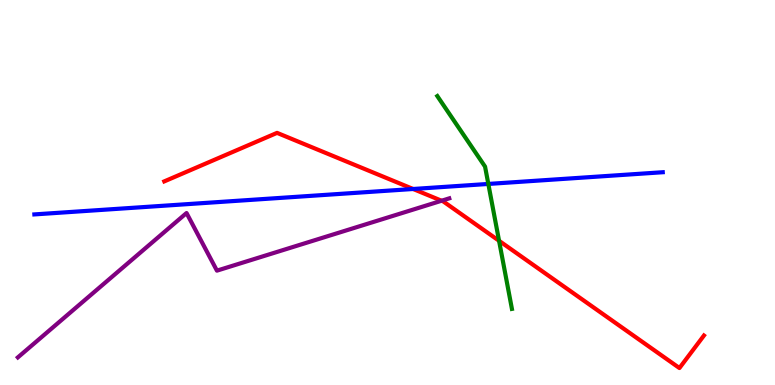[{'lines': ['blue', 'red'], 'intersections': [{'x': 5.33, 'y': 5.09}]}, {'lines': ['green', 'red'], 'intersections': [{'x': 6.44, 'y': 3.75}]}, {'lines': ['purple', 'red'], 'intersections': [{'x': 5.7, 'y': 4.79}]}, {'lines': ['blue', 'green'], 'intersections': [{'x': 6.3, 'y': 5.22}]}, {'lines': ['blue', 'purple'], 'intersections': []}, {'lines': ['green', 'purple'], 'intersections': []}]